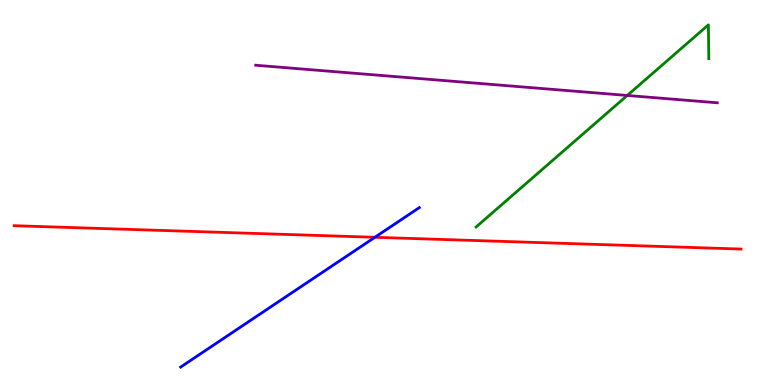[{'lines': ['blue', 'red'], 'intersections': [{'x': 4.84, 'y': 3.84}]}, {'lines': ['green', 'red'], 'intersections': []}, {'lines': ['purple', 'red'], 'intersections': []}, {'lines': ['blue', 'green'], 'intersections': []}, {'lines': ['blue', 'purple'], 'intersections': []}, {'lines': ['green', 'purple'], 'intersections': [{'x': 8.09, 'y': 7.52}]}]